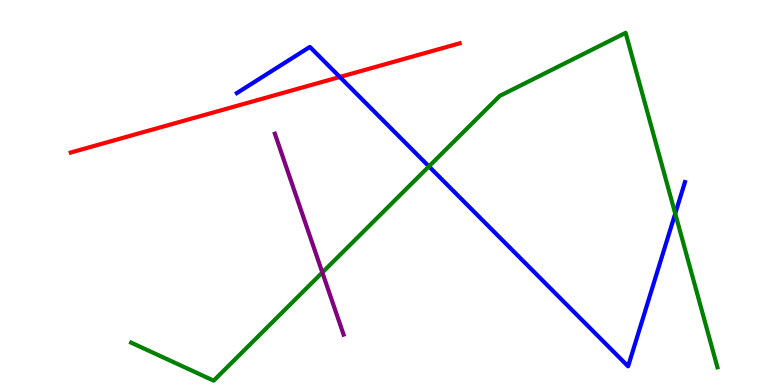[{'lines': ['blue', 'red'], 'intersections': [{'x': 4.38, 'y': 8.0}]}, {'lines': ['green', 'red'], 'intersections': []}, {'lines': ['purple', 'red'], 'intersections': []}, {'lines': ['blue', 'green'], 'intersections': [{'x': 5.53, 'y': 5.68}, {'x': 8.71, 'y': 4.45}]}, {'lines': ['blue', 'purple'], 'intersections': []}, {'lines': ['green', 'purple'], 'intersections': [{'x': 4.16, 'y': 2.92}]}]